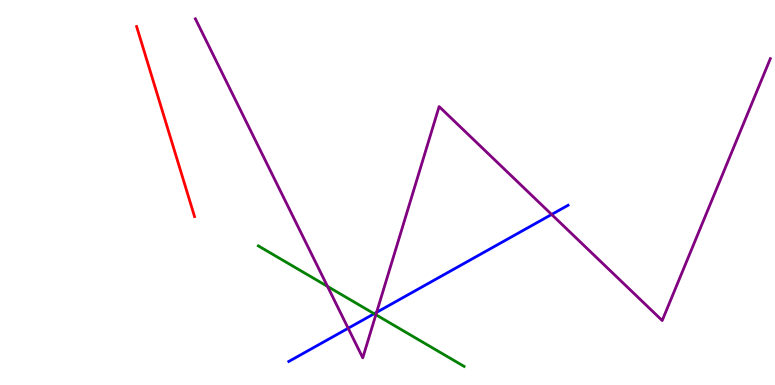[{'lines': ['blue', 'red'], 'intersections': []}, {'lines': ['green', 'red'], 'intersections': []}, {'lines': ['purple', 'red'], 'intersections': []}, {'lines': ['blue', 'green'], 'intersections': [{'x': 4.83, 'y': 1.85}]}, {'lines': ['blue', 'purple'], 'intersections': [{'x': 4.49, 'y': 1.47}, {'x': 4.86, 'y': 1.89}, {'x': 7.12, 'y': 4.43}]}, {'lines': ['green', 'purple'], 'intersections': [{'x': 4.23, 'y': 2.56}, {'x': 4.85, 'y': 1.83}]}]